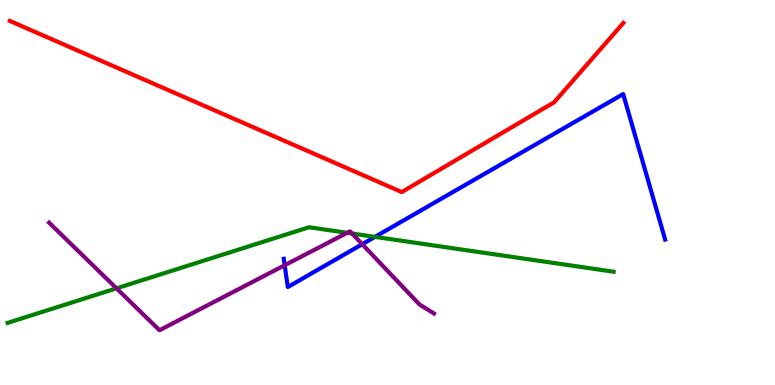[{'lines': ['blue', 'red'], 'intersections': []}, {'lines': ['green', 'red'], 'intersections': []}, {'lines': ['purple', 'red'], 'intersections': []}, {'lines': ['blue', 'green'], 'intersections': [{'x': 4.84, 'y': 3.85}]}, {'lines': ['blue', 'purple'], 'intersections': [{'x': 3.67, 'y': 3.11}, {'x': 4.67, 'y': 3.66}]}, {'lines': ['green', 'purple'], 'intersections': [{'x': 1.5, 'y': 2.51}, {'x': 4.48, 'y': 3.95}, {'x': 4.54, 'y': 3.93}]}]